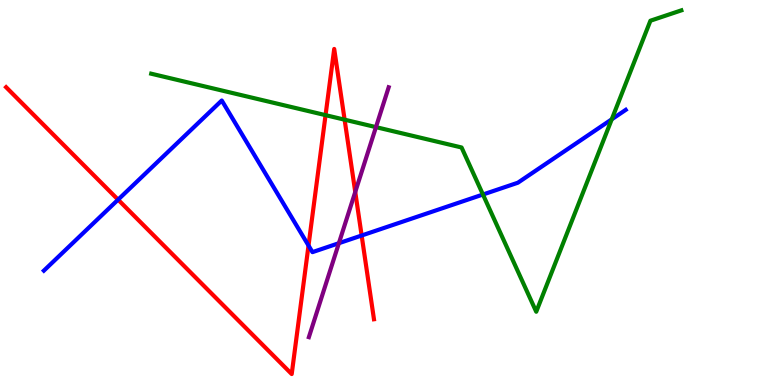[{'lines': ['blue', 'red'], 'intersections': [{'x': 1.52, 'y': 4.81}, {'x': 3.98, 'y': 3.62}, {'x': 4.67, 'y': 3.88}]}, {'lines': ['green', 'red'], 'intersections': [{'x': 4.2, 'y': 7.01}, {'x': 4.45, 'y': 6.89}]}, {'lines': ['purple', 'red'], 'intersections': [{'x': 4.58, 'y': 5.01}]}, {'lines': ['blue', 'green'], 'intersections': [{'x': 6.23, 'y': 4.95}, {'x': 7.89, 'y': 6.9}]}, {'lines': ['blue', 'purple'], 'intersections': [{'x': 4.37, 'y': 3.68}]}, {'lines': ['green', 'purple'], 'intersections': [{'x': 4.85, 'y': 6.7}]}]